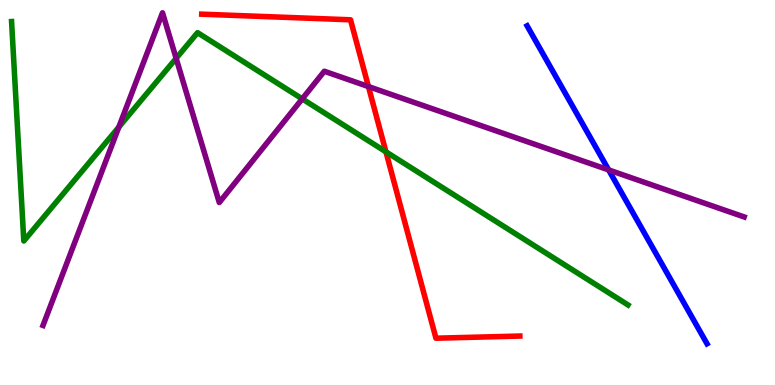[{'lines': ['blue', 'red'], 'intersections': []}, {'lines': ['green', 'red'], 'intersections': [{'x': 4.98, 'y': 6.06}]}, {'lines': ['purple', 'red'], 'intersections': [{'x': 4.75, 'y': 7.75}]}, {'lines': ['blue', 'green'], 'intersections': []}, {'lines': ['blue', 'purple'], 'intersections': [{'x': 7.85, 'y': 5.59}]}, {'lines': ['green', 'purple'], 'intersections': [{'x': 1.53, 'y': 6.7}, {'x': 2.27, 'y': 8.48}, {'x': 3.9, 'y': 7.43}]}]